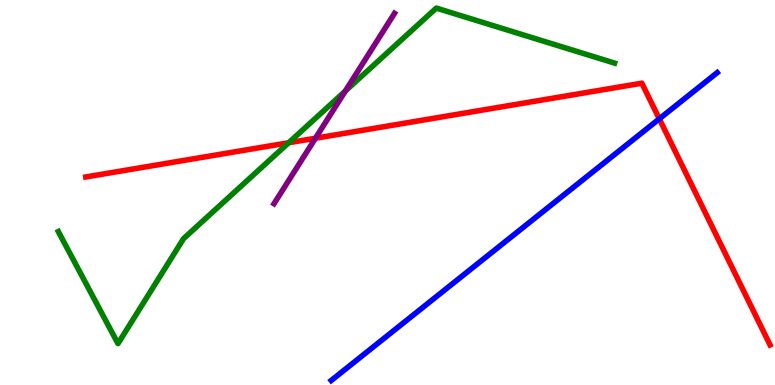[{'lines': ['blue', 'red'], 'intersections': [{'x': 8.51, 'y': 6.91}]}, {'lines': ['green', 'red'], 'intersections': [{'x': 3.72, 'y': 6.29}]}, {'lines': ['purple', 'red'], 'intersections': [{'x': 4.07, 'y': 6.41}]}, {'lines': ['blue', 'green'], 'intersections': []}, {'lines': ['blue', 'purple'], 'intersections': []}, {'lines': ['green', 'purple'], 'intersections': [{'x': 4.46, 'y': 7.63}]}]